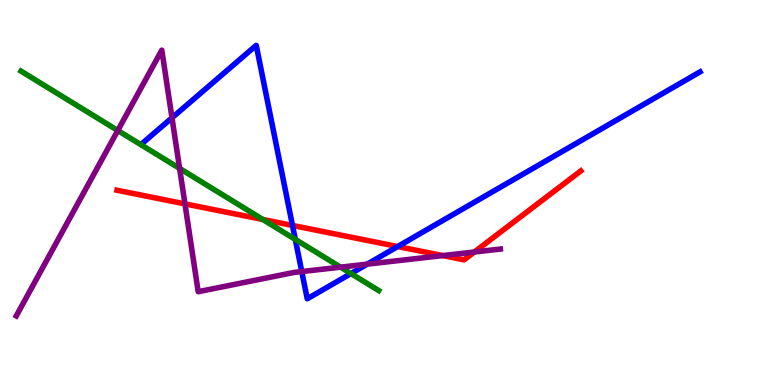[{'lines': ['blue', 'red'], 'intersections': [{'x': 3.77, 'y': 4.14}, {'x': 5.13, 'y': 3.6}]}, {'lines': ['green', 'red'], 'intersections': [{'x': 3.39, 'y': 4.3}]}, {'lines': ['purple', 'red'], 'intersections': [{'x': 2.39, 'y': 4.7}, {'x': 5.71, 'y': 3.36}, {'x': 6.12, 'y': 3.45}]}, {'lines': ['blue', 'green'], 'intersections': [{'x': 3.81, 'y': 3.78}, {'x': 4.53, 'y': 2.9}]}, {'lines': ['blue', 'purple'], 'intersections': [{'x': 2.22, 'y': 6.94}, {'x': 3.89, 'y': 2.95}, {'x': 4.74, 'y': 3.14}]}, {'lines': ['green', 'purple'], 'intersections': [{'x': 1.52, 'y': 6.61}, {'x': 2.32, 'y': 5.62}, {'x': 4.39, 'y': 3.06}]}]